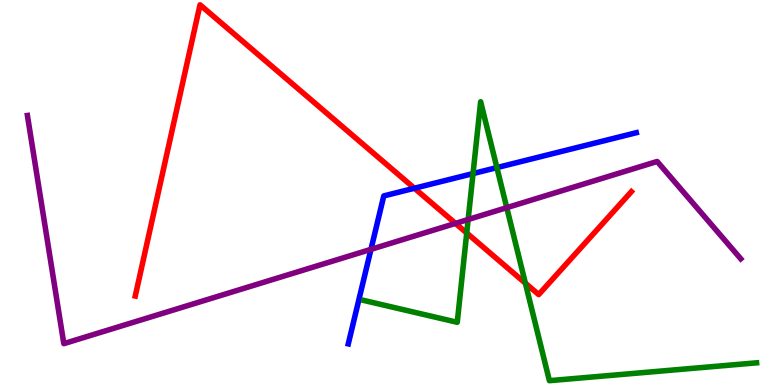[{'lines': ['blue', 'red'], 'intersections': [{'x': 5.35, 'y': 5.11}]}, {'lines': ['green', 'red'], 'intersections': [{'x': 6.02, 'y': 3.95}, {'x': 6.78, 'y': 2.64}]}, {'lines': ['purple', 'red'], 'intersections': [{'x': 5.88, 'y': 4.2}]}, {'lines': ['blue', 'green'], 'intersections': [{'x': 6.1, 'y': 5.49}, {'x': 6.41, 'y': 5.65}]}, {'lines': ['blue', 'purple'], 'intersections': [{'x': 4.79, 'y': 3.52}]}, {'lines': ['green', 'purple'], 'intersections': [{'x': 6.04, 'y': 4.3}, {'x': 6.54, 'y': 4.61}]}]